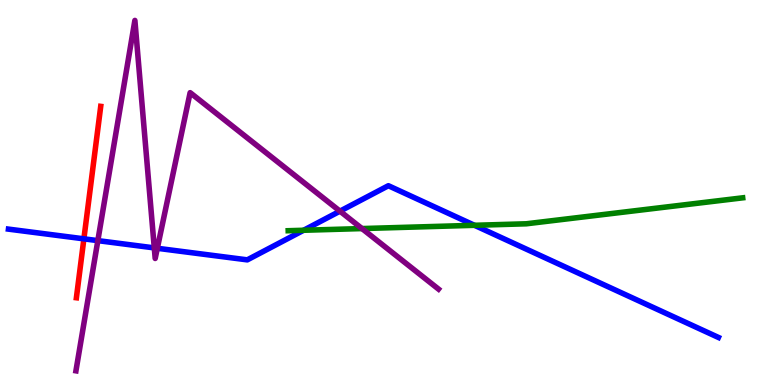[{'lines': ['blue', 'red'], 'intersections': [{'x': 1.08, 'y': 3.8}]}, {'lines': ['green', 'red'], 'intersections': []}, {'lines': ['purple', 'red'], 'intersections': []}, {'lines': ['blue', 'green'], 'intersections': [{'x': 3.92, 'y': 4.02}, {'x': 6.12, 'y': 4.15}]}, {'lines': ['blue', 'purple'], 'intersections': [{'x': 1.26, 'y': 3.75}, {'x': 1.99, 'y': 3.56}, {'x': 2.03, 'y': 3.55}, {'x': 4.39, 'y': 4.52}]}, {'lines': ['green', 'purple'], 'intersections': [{'x': 4.67, 'y': 4.06}]}]